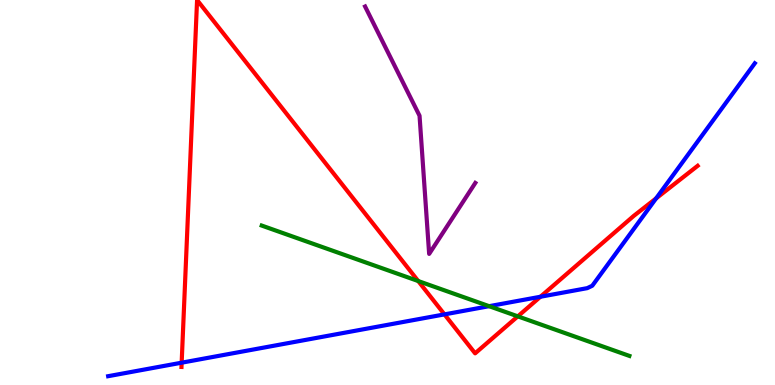[{'lines': ['blue', 'red'], 'intersections': [{'x': 2.34, 'y': 0.58}, {'x': 5.73, 'y': 1.83}, {'x': 6.97, 'y': 2.29}, {'x': 8.47, 'y': 4.85}]}, {'lines': ['green', 'red'], 'intersections': [{'x': 5.4, 'y': 2.7}, {'x': 6.68, 'y': 1.78}]}, {'lines': ['purple', 'red'], 'intersections': []}, {'lines': ['blue', 'green'], 'intersections': [{'x': 6.31, 'y': 2.05}]}, {'lines': ['blue', 'purple'], 'intersections': []}, {'lines': ['green', 'purple'], 'intersections': []}]